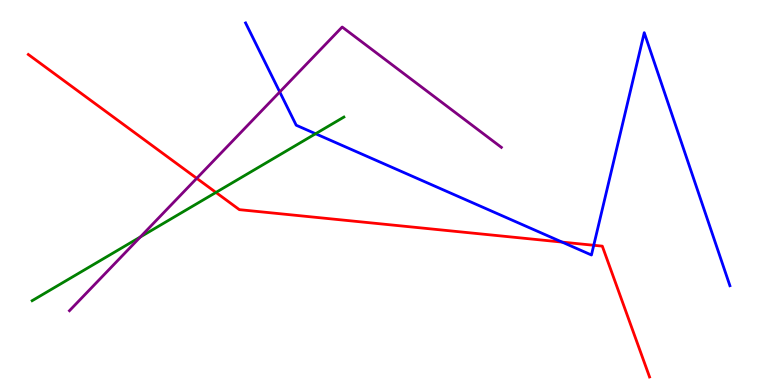[{'lines': ['blue', 'red'], 'intersections': [{'x': 7.25, 'y': 3.71}, {'x': 7.66, 'y': 3.63}]}, {'lines': ['green', 'red'], 'intersections': [{'x': 2.79, 'y': 5.0}]}, {'lines': ['purple', 'red'], 'intersections': [{'x': 2.54, 'y': 5.37}]}, {'lines': ['blue', 'green'], 'intersections': [{'x': 4.07, 'y': 6.53}]}, {'lines': ['blue', 'purple'], 'intersections': [{'x': 3.61, 'y': 7.61}]}, {'lines': ['green', 'purple'], 'intersections': [{'x': 1.81, 'y': 3.85}]}]